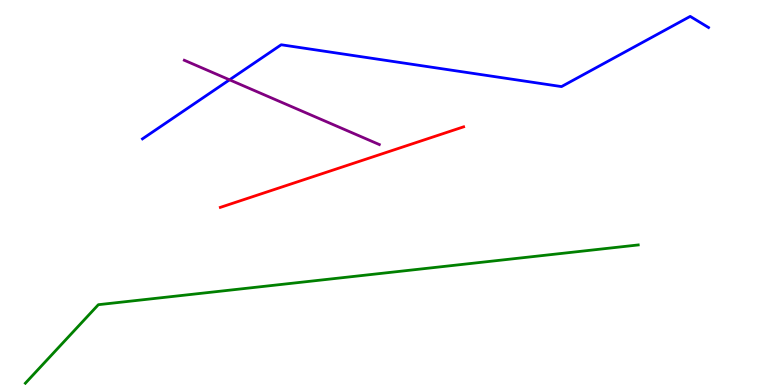[{'lines': ['blue', 'red'], 'intersections': []}, {'lines': ['green', 'red'], 'intersections': []}, {'lines': ['purple', 'red'], 'intersections': []}, {'lines': ['blue', 'green'], 'intersections': []}, {'lines': ['blue', 'purple'], 'intersections': [{'x': 2.96, 'y': 7.93}]}, {'lines': ['green', 'purple'], 'intersections': []}]